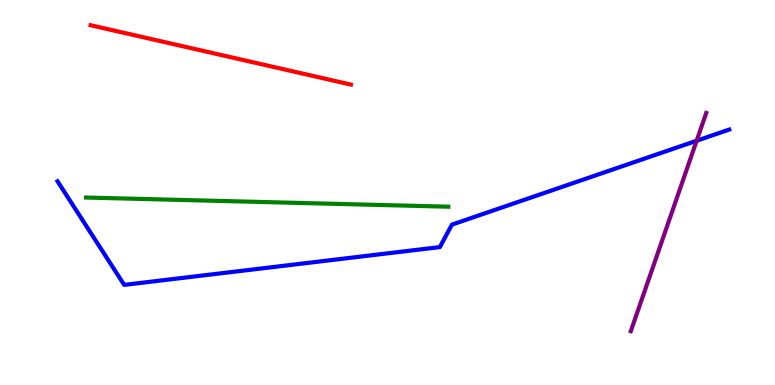[{'lines': ['blue', 'red'], 'intersections': []}, {'lines': ['green', 'red'], 'intersections': []}, {'lines': ['purple', 'red'], 'intersections': []}, {'lines': ['blue', 'green'], 'intersections': []}, {'lines': ['blue', 'purple'], 'intersections': [{'x': 8.99, 'y': 6.34}]}, {'lines': ['green', 'purple'], 'intersections': []}]